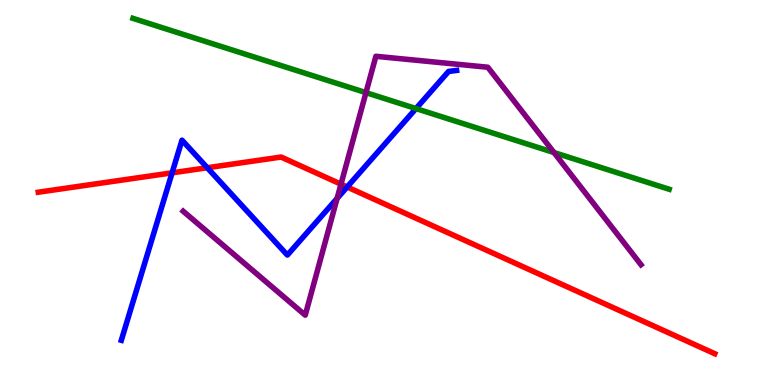[{'lines': ['blue', 'red'], 'intersections': [{'x': 2.22, 'y': 5.51}, {'x': 2.67, 'y': 5.64}, {'x': 4.48, 'y': 5.14}]}, {'lines': ['green', 'red'], 'intersections': []}, {'lines': ['purple', 'red'], 'intersections': [{'x': 4.4, 'y': 5.22}]}, {'lines': ['blue', 'green'], 'intersections': [{'x': 5.37, 'y': 7.18}]}, {'lines': ['blue', 'purple'], 'intersections': [{'x': 4.35, 'y': 4.85}]}, {'lines': ['green', 'purple'], 'intersections': [{'x': 4.72, 'y': 7.59}, {'x': 7.15, 'y': 6.04}]}]